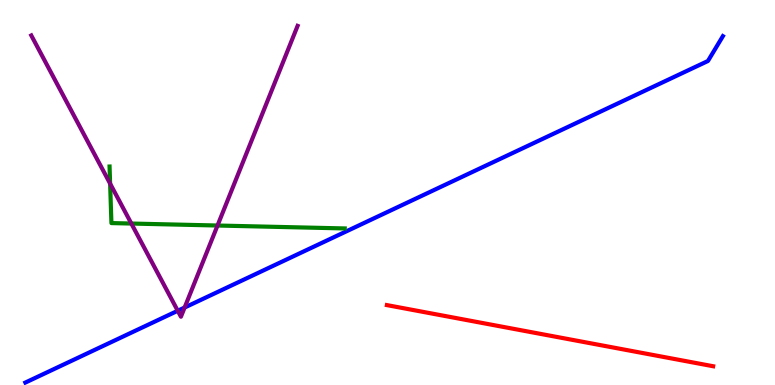[{'lines': ['blue', 'red'], 'intersections': []}, {'lines': ['green', 'red'], 'intersections': []}, {'lines': ['purple', 'red'], 'intersections': []}, {'lines': ['blue', 'green'], 'intersections': []}, {'lines': ['blue', 'purple'], 'intersections': [{'x': 2.29, 'y': 1.93}, {'x': 2.38, 'y': 2.01}]}, {'lines': ['green', 'purple'], 'intersections': [{'x': 1.42, 'y': 5.23}, {'x': 1.69, 'y': 4.19}, {'x': 2.81, 'y': 4.14}]}]